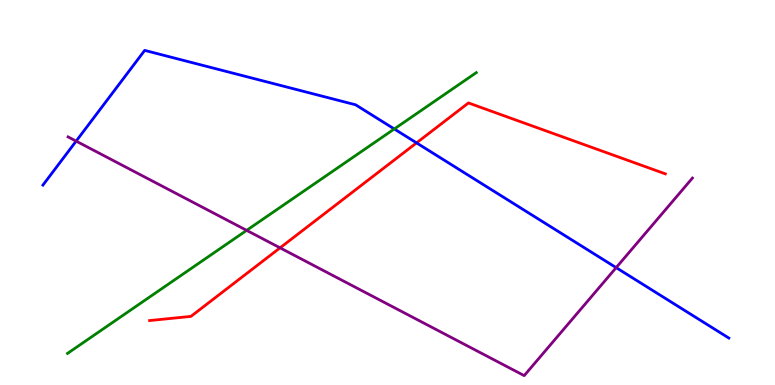[{'lines': ['blue', 'red'], 'intersections': [{'x': 5.37, 'y': 6.29}]}, {'lines': ['green', 'red'], 'intersections': []}, {'lines': ['purple', 'red'], 'intersections': [{'x': 3.61, 'y': 3.56}]}, {'lines': ['blue', 'green'], 'intersections': [{'x': 5.09, 'y': 6.65}]}, {'lines': ['blue', 'purple'], 'intersections': [{'x': 0.983, 'y': 6.33}, {'x': 7.95, 'y': 3.05}]}, {'lines': ['green', 'purple'], 'intersections': [{'x': 3.18, 'y': 4.02}]}]